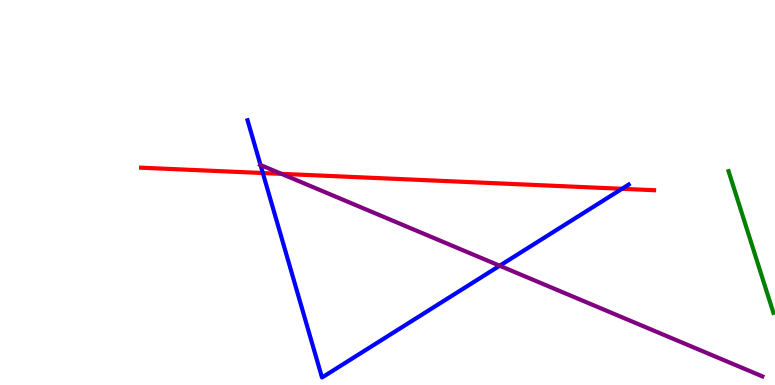[{'lines': ['blue', 'red'], 'intersections': [{'x': 3.39, 'y': 5.51}, {'x': 8.03, 'y': 5.1}]}, {'lines': ['green', 'red'], 'intersections': []}, {'lines': ['purple', 'red'], 'intersections': [{'x': 3.63, 'y': 5.48}]}, {'lines': ['blue', 'green'], 'intersections': []}, {'lines': ['blue', 'purple'], 'intersections': [{'x': 3.36, 'y': 5.71}, {'x': 6.45, 'y': 3.1}]}, {'lines': ['green', 'purple'], 'intersections': []}]